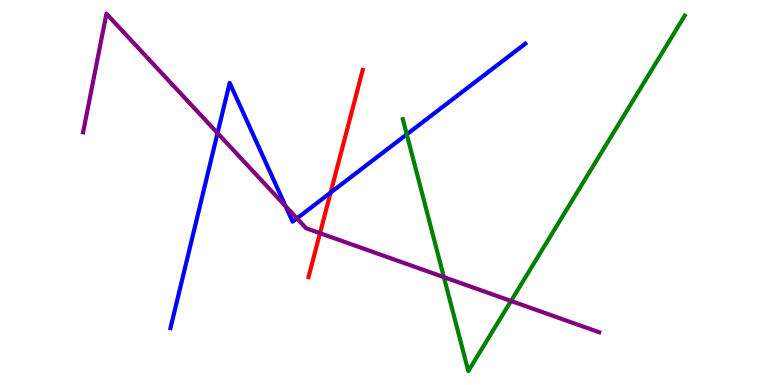[{'lines': ['blue', 'red'], 'intersections': [{'x': 4.27, 'y': 5.0}]}, {'lines': ['green', 'red'], 'intersections': []}, {'lines': ['purple', 'red'], 'intersections': [{'x': 4.13, 'y': 3.94}]}, {'lines': ['blue', 'green'], 'intersections': [{'x': 5.25, 'y': 6.51}]}, {'lines': ['blue', 'purple'], 'intersections': [{'x': 2.81, 'y': 6.54}, {'x': 3.69, 'y': 4.64}, {'x': 3.83, 'y': 4.33}]}, {'lines': ['green', 'purple'], 'intersections': [{'x': 5.73, 'y': 2.8}, {'x': 6.59, 'y': 2.18}]}]